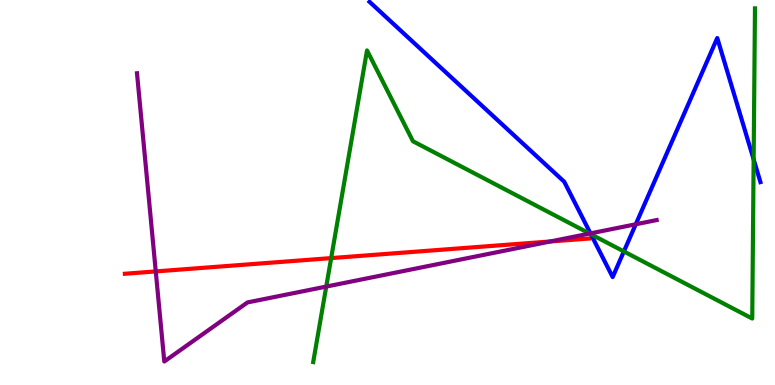[{'lines': ['blue', 'red'], 'intersections': []}, {'lines': ['green', 'red'], 'intersections': [{'x': 4.27, 'y': 3.3}]}, {'lines': ['purple', 'red'], 'intersections': [{'x': 2.01, 'y': 2.95}, {'x': 7.1, 'y': 3.73}]}, {'lines': ['blue', 'green'], 'intersections': [{'x': 7.62, 'y': 3.92}, {'x': 8.05, 'y': 3.47}, {'x': 9.72, 'y': 5.86}]}, {'lines': ['blue', 'purple'], 'intersections': [{'x': 7.62, 'y': 3.94}, {'x': 8.2, 'y': 4.17}]}, {'lines': ['green', 'purple'], 'intersections': [{'x': 4.21, 'y': 2.56}, {'x': 7.61, 'y': 3.93}]}]